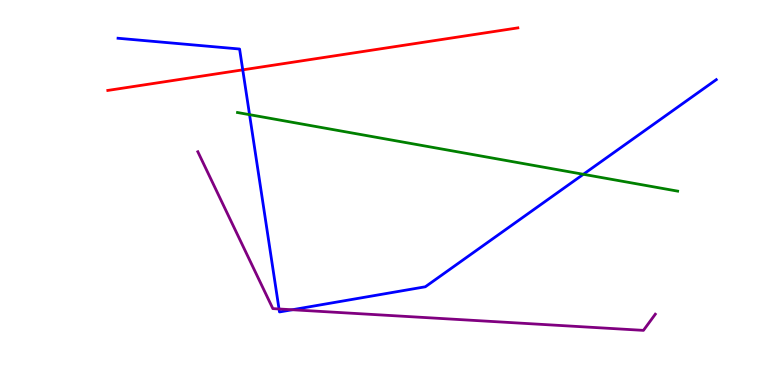[{'lines': ['blue', 'red'], 'intersections': [{'x': 3.13, 'y': 8.19}]}, {'lines': ['green', 'red'], 'intersections': []}, {'lines': ['purple', 'red'], 'intersections': []}, {'lines': ['blue', 'green'], 'intersections': [{'x': 3.22, 'y': 7.02}, {'x': 7.53, 'y': 5.47}]}, {'lines': ['blue', 'purple'], 'intersections': [{'x': 3.6, 'y': 1.97}, {'x': 3.77, 'y': 1.95}]}, {'lines': ['green', 'purple'], 'intersections': []}]